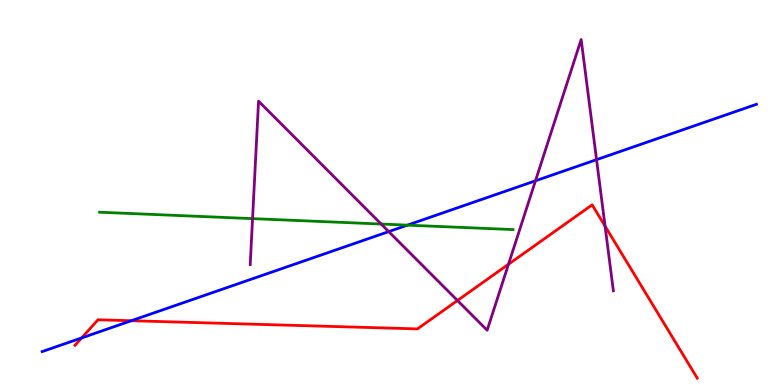[{'lines': ['blue', 'red'], 'intersections': [{'x': 1.05, 'y': 1.22}, {'x': 1.69, 'y': 1.67}]}, {'lines': ['green', 'red'], 'intersections': []}, {'lines': ['purple', 'red'], 'intersections': [{'x': 5.9, 'y': 2.2}, {'x': 6.56, 'y': 3.14}, {'x': 7.81, 'y': 4.13}]}, {'lines': ['blue', 'green'], 'intersections': [{'x': 5.26, 'y': 4.15}]}, {'lines': ['blue', 'purple'], 'intersections': [{'x': 5.02, 'y': 3.98}, {'x': 6.91, 'y': 5.3}, {'x': 7.7, 'y': 5.85}]}, {'lines': ['green', 'purple'], 'intersections': [{'x': 3.26, 'y': 4.32}, {'x': 4.92, 'y': 4.18}]}]